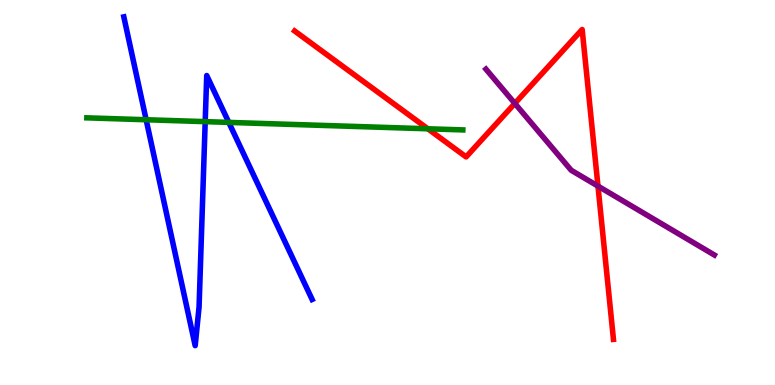[{'lines': ['blue', 'red'], 'intersections': []}, {'lines': ['green', 'red'], 'intersections': [{'x': 5.52, 'y': 6.65}]}, {'lines': ['purple', 'red'], 'intersections': [{'x': 6.64, 'y': 7.31}, {'x': 7.72, 'y': 5.17}]}, {'lines': ['blue', 'green'], 'intersections': [{'x': 1.89, 'y': 6.89}, {'x': 2.65, 'y': 6.84}, {'x': 2.95, 'y': 6.82}]}, {'lines': ['blue', 'purple'], 'intersections': []}, {'lines': ['green', 'purple'], 'intersections': []}]